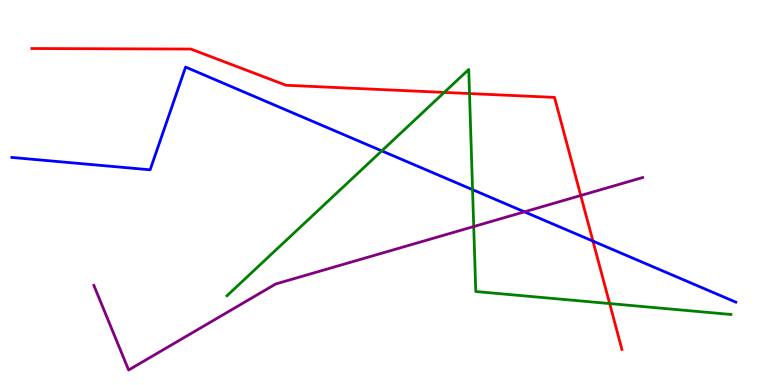[{'lines': ['blue', 'red'], 'intersections': [{'x': 7.65, 'y': 3.74}]}, {'lines': ['green', 'red'], 'intersections': [{'x': 5.73, 'y': 7.6}, {'x': 6.06, 'y': 7.57}, {'x': 7.87, 'y': 2.12}]}, {'lines': ['purple', 'red'], 'intersections': [{'x': 7.49, 'y': 4.92}]}, {'lines': ['blue', 'green'], 'intersections': [{'x': 4.93, 'y': 6.08}, {'x': 6.1, 'y': 5.07}]}, {'lines': ['blue', 'purple'], 'intersections': [{'x': 6.77, 'y': 4.5}]}, {'lines': ['green', 'purple'], 'intersections': [{'x': 6.11, 'y': 4.12}]}]